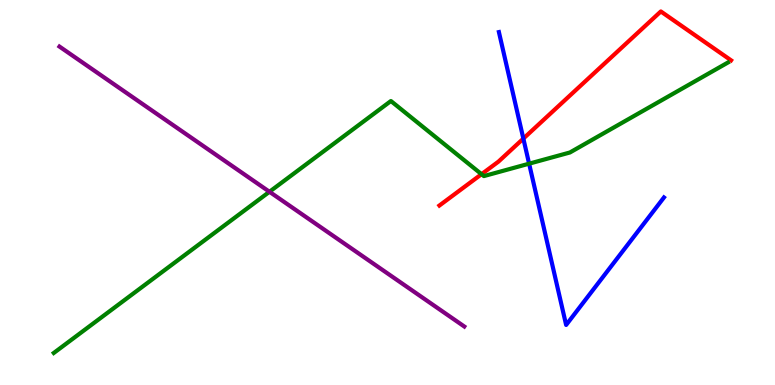[{'lines': ['blue', 'red'], 'intersections': [{'x': 6.75, 'y': 6.4}]}, {'lines': ['green', 'red'], 'intersections': [{'x': 6.21, 'y': 5.48}]}, {'lines': ['purple', 'red'], 'intersections': []}, {'lines': ['blue', 'green'], 'intersections': [{'x': 6.83, 'y': 5.75}]}, {'lines': ['blue', 'purple'], 'intersections': []}, {'lines': ['green', 'purple'], 'intersections': [{'x': 3.48, 'y': 5.02}]}]